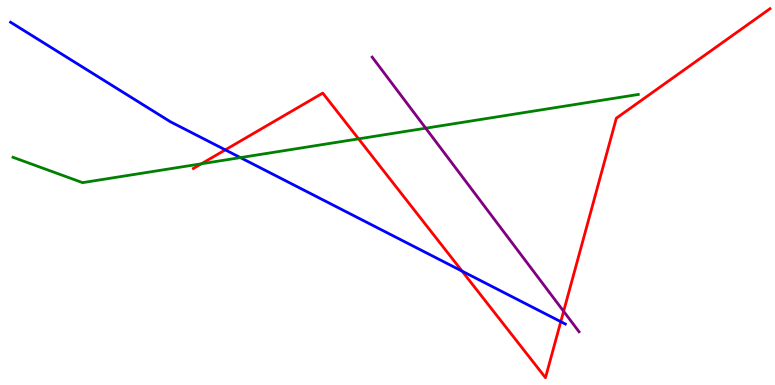[{'lines': ['blue', 'red'], 'intersections': [{'x': 2.91, 'y': 6.11}, {'x': 5.96, 'y': 2.96}, {'x': 7.24, 'y': 1.64}]}, {'lines': ['green', 'red'], 'intersections': [{'x': 2.6, 'y': 5.75}, {'x': 4.63, 'y': 6.39}]}, {'lines': ['purple', 'red'], 'intersections': [{'x': 7.27, 'y': 1.91}]}, {'lines': ['blue', 'green'], 'intersections': [{'x': 3.1, 'y': 5.91}]}, {'lines': ['blue', 'purple'], 'intersections': []}, {'lines': ['green', 'purple'], 'intersections': [{'x': 5.49, 'y': 6.67}]}]